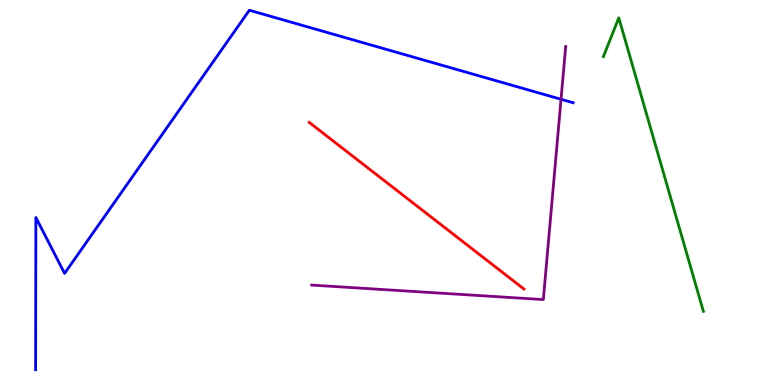[{'lines': ['blue', 'red'], 'intersections': []}, {'lines': ['green', 'red'], 'intersections': []}, {'lines': ['purple', 'red'], 'intersections': []}, {'lines': ['blue', 'green'], 'intersections': []}, {'lines': ['blue', 'purple'], 'intersections': [{'x': 7.24, 'y': 7.42}]}, {'lines': ['green', 'purple'], 'intersections': []}]